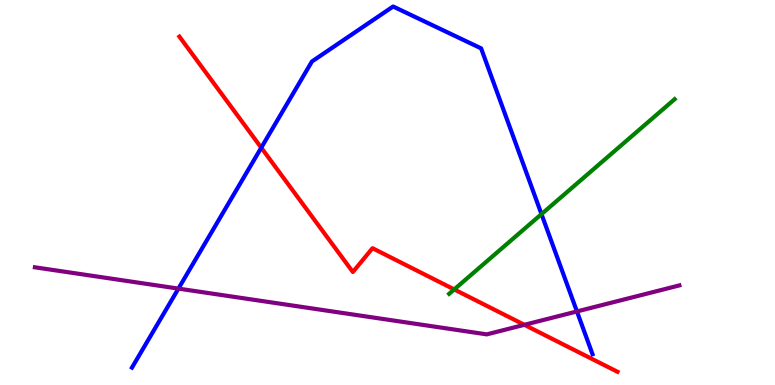[{'lines': ['blue', 'red'], 'intersections': [{'x': 3.37, 'y': 6.16}]}, {'lines': ['green', 'red'], 'intersections': [{'x': 5.86, 'y': 2.48}]}, {'lines': ['purple', 'red'], 'intersections': [{'x': 6.77, 'y': 1.56}]}, {'lines': ['blue', 'green'], 'intersections': [{'x': 6.99, 'y': 4.44}]}, {'lines': ['blue', 'purple'], 'intersections': [{'x': 2.3, 'y': 2.5}, {'x': 7.44, 'y': 1.91}]}, {'lines': ['green', 'purple'], 'intersections': []}]